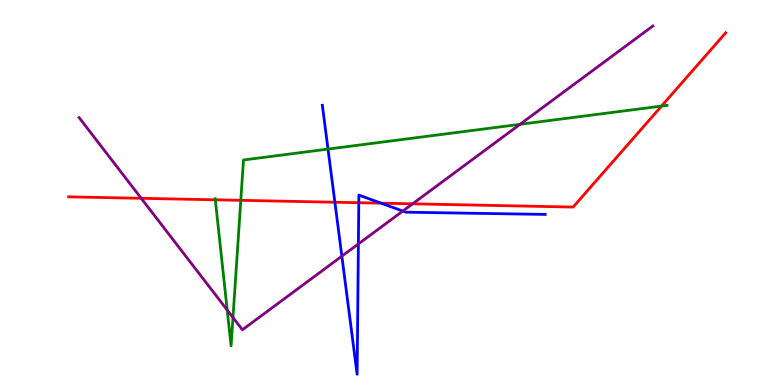[{'lines': ['blue', 'red'], 'intersections': [{'x': 4.32, 'y': 4.75}, {'x': 4.63, 'y': 4.73}, {'x': 4.92, 'y': 4.72}]}, {'lines': ['green', 'red'], 'intersections': [{'x': 2.78, 'y': 4.81}, {'x': 3.11, 'y': 4.8}, {'x': 8.54, 'y': 7.24}]}, {'lines': ['purple', 'red'], 'intersections': [{'x': 1.82, 'y': 4.85}, {'x': 5.32, 'y': 4.71}]}, {'lines': ['blue', 'green'], 'intersections': [{'x': 4.23, 'y': 6.13}]}, {'lines': ['blue', 'purple'], 'intersections': [{'x': 4.41, 'y': 3.35}, {'x': 4.62, 'y': 3.66}, {'x': 5.2, 'y': 4.52}]}, {'lines': ['green', 'purple'], 'intersections': [{'x': 2.93, 'y': 1.95}, {'x': 3.01, 'y': 1.75}, {'x': 6.71, 'y': 6.77}]}]